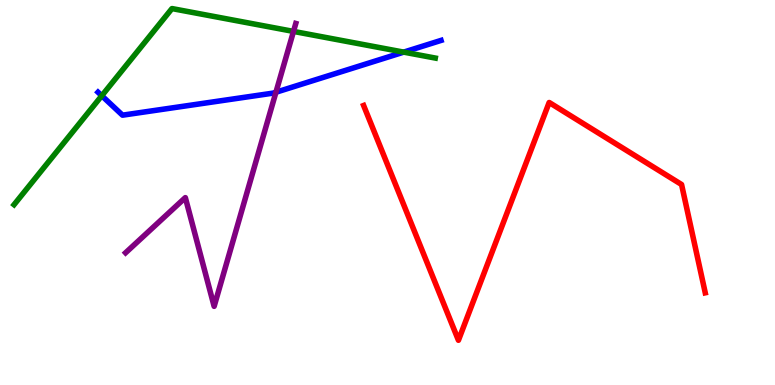[{'lines': ['blue', 'red'], 'intersections': []}, {'lines': ['green', 'red'], 'intersections': []}, {'lines': ['purple', 'red'], 'intersections': []}, {'lines': ['blue', 'green'], 'intersections': [{'x': 1.31, 'y': 7.51}, {'x': 5.21, 'y': 8.65}]}, {'lines': ['blue', 'purple'], 'intersections': [{'x': 3.56, 'y': 7.6}]}, {'lines': ['green', 'purple'], 'intersections': [{'x': 3.79, 'y': 9.18}]}]